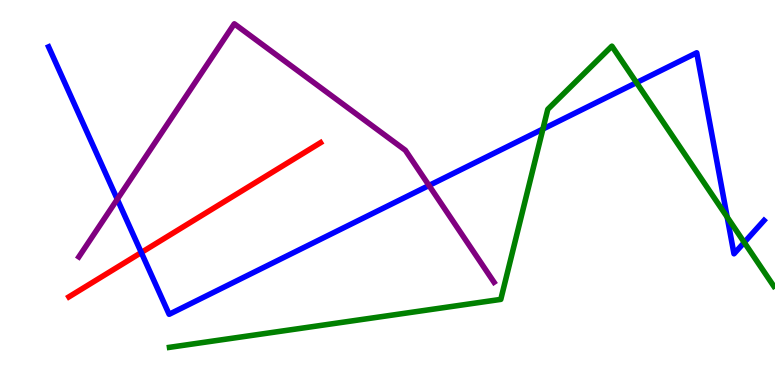[{'lines': ['blue', 'red'], 'intersections': [{'x': 1.82, 'y': 3.44}]}, {'lines': ['green', 'red'], 'intersections': []}, {'lines': ['purple', 'red'], 'intersections': []}, {'lines': ['blue', 'green'], 'intersections': [{'x': 7.01, 'y': 6.65}, {'x': 8.21, 'y': 7.85}, {'x': 9.38, 'y': 4.36}, {'x': 9.6, 'y': 3.7}]}, {'lines': ['blue', 'purple'], 'intersections': [{'x': 1.51, 'y': 4.82}, {'x': 5.54, 'y': 5.18}]}, {'lines': ['green', 'purple'], 'intersections': []}]